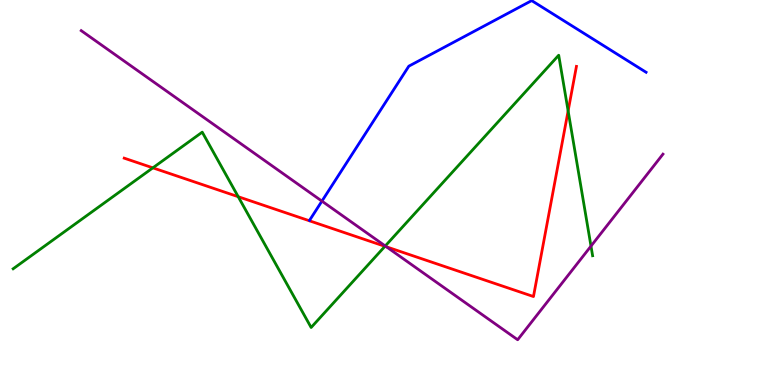[{'lines': ['blue', 'red'], 'intersections': []}, {'lines': ['green', 'red'], 'intersections': [{'x': 1.97, 'y': 5.64}, {'x': 3.07, 'y': 4.89}, {'x': 4.97, 'y': 3.6}, {'x': 7.33, 'y': 7.12}]}, {'lines': ['purple', 'red'], 'intersections': [{'x': 4.99, 'y': 3.59}]}, {'lines': ['blue', 'green'], 'intersections': []}, {'lines': ['blue', 'purple'], 'intersections': [{'x': 4.15, 'y': 4.78}]}, {'lines': ['green', 'purple'], 'intersections': [{'x': 4.97, 'y': 3.61}, {'x': 7.63, 'y': 3.61}]}]